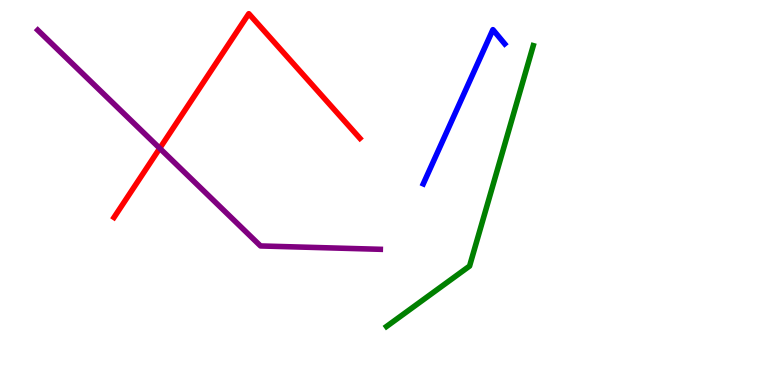[{'lines': ['blue', 'red'], 'intersections': []}, {'lines': ['green', 'red'], 'intersections': []}, {'lines': ['purple', 'red'], 'intersections': [{'x': 2.06, 'y': 6.15}]}, {'lines': ['blue', 'green'], 'intersections': []}, {'lines': ['blue', 'purple'], 'intersections': []}, {'lines': ['green', 'purple'], 'intersections': []}]